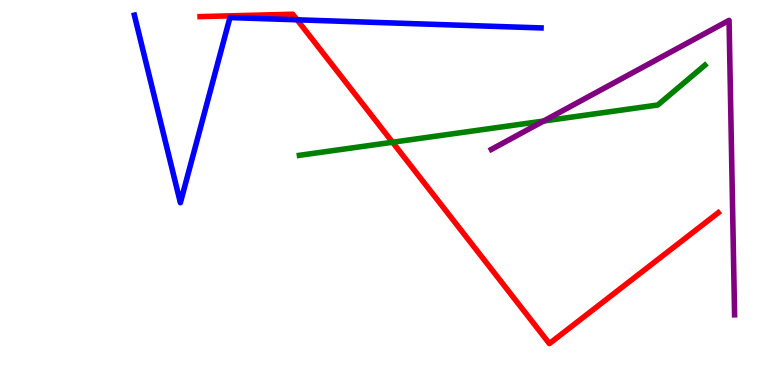[{'lines': ['blue', 'red'], 'intersections': [{'x': 3.83, 'y': 9.49}]}, {'lines': ['green', 'red'], 'intersections': [{'x': 5.06, 'y': 6.31}]}, {'lines': ['purple', 'red'], 'intersections': []}, {'lines': ['blue', 'green'], 'intersections': []}, {'lines': ['blue', 'purple'], 'intersections': []}, {'lines': ['green', 'purple'], 'intersections': [{'x': 7.01, 'y': 6.86}]}]